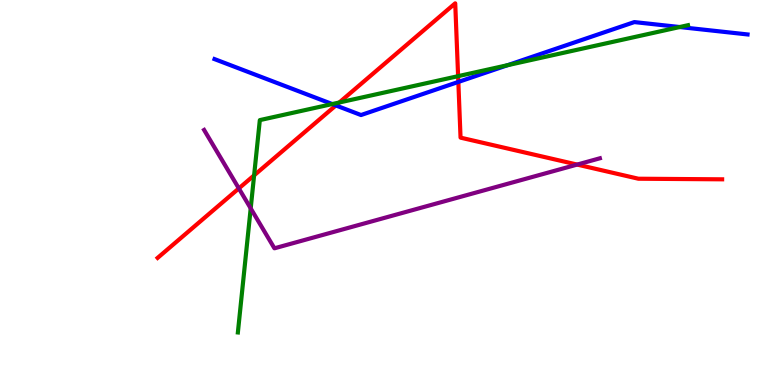[{'lines': ['blue', 'red'], 'intersections': [{'x': 4.33, 'y': 7.26}, {'x': 5.91, 'y': 7.87}]}, {'lines': ['green', 'red'], 'intersections': [{'x': 3.28, 'y': 5.45}, {'x': 4.38, 'y': 7.34}, {'x': 5.91, 'y': 8.02}]}, {'lines': ['purple', 'red'], 'intersections': [{'x': 3.08, 'y': 5.11}, {'x': 7.45, 'y': 5.73}]}, {'lines': ['blue', 'green'], 'intersections': [{'x': 4.29, 'y': 7.3}, {'x': 6.55, 'y': 8.31}, {'x': 8.77, 'y': 9.3}]}, {'lines': ['blue', 'purple'], 'intersections': []}, {'lines': ['green', 'purple'], 'intersections': [{'x': 3.23, 'y': 4.59}]}]